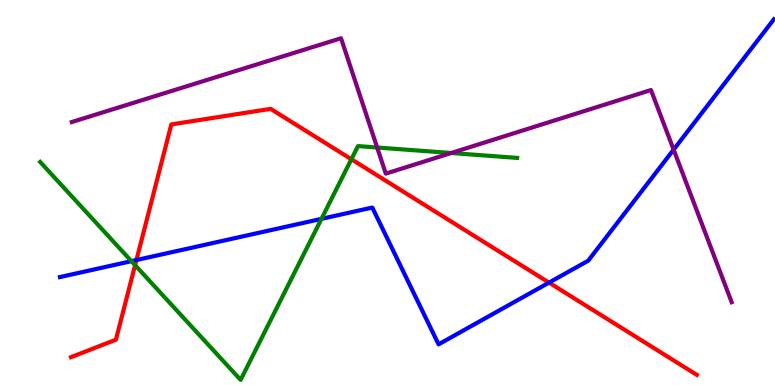[{'lines': ['blue', 'red'], 'intersections': [{'x': 1.76, 'y': 3.25}, {'x': 7.08, 'y': 2.66}]}, {'lines': ['green', 'red'], 'intersections': [{'x': 1.74, 'y': 3.11}, {'x': 4.53, 'y': 5.86}]}, {'lines': ['purple', 'red'], 'intersections': []}, {'lines': ['blue', 'green'], 'intersections': [{'x': 1.7, 'y': 3.22}, {'x': 4.15, 'y': 4.32}]}, {'lines': ['blue', 'purple'], 'intersections': [{'x': 8.69, 'y': 6.11}]}, {'lines': ['green', 'purple'], 'intersections': [{'x': 4.87, 'y': 6.17}, {'x': 5.82, 'y': 6.03}]}]